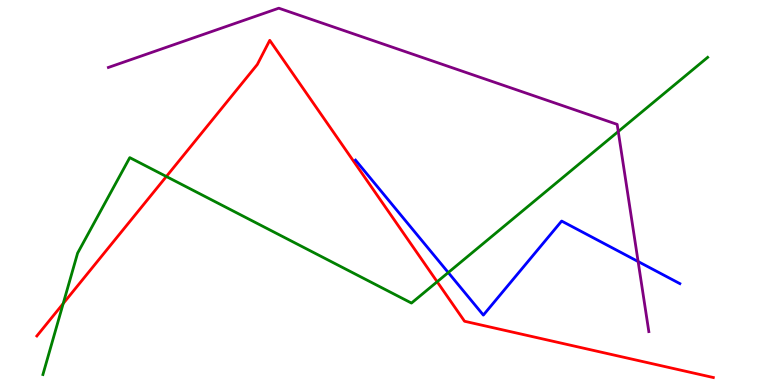[{'lines': ['blue', 'red'], 'intersections': []}, {'lines': ['green', 'red'], 'intersections': [{'x': 0.816, 'y': 2.12}, {'x': 2.15, 'y': 5.42}, {'x': 5.64, 'y': 2.68}]}, {'lines': ['purple', 'red'], 'intersections': []}, {'lines': ['blue', 'green'], 'intersections': [{'x': 5.78, 'y': 2.92}]}, {'lines': ['blue', 'purple'], 'intersections': [{'x': 8.23, 'y': 3.21}]}, {'lines': ['green', 'purple'], 'intersections': [{'x': 7.98, 'y': 6.58}]}]